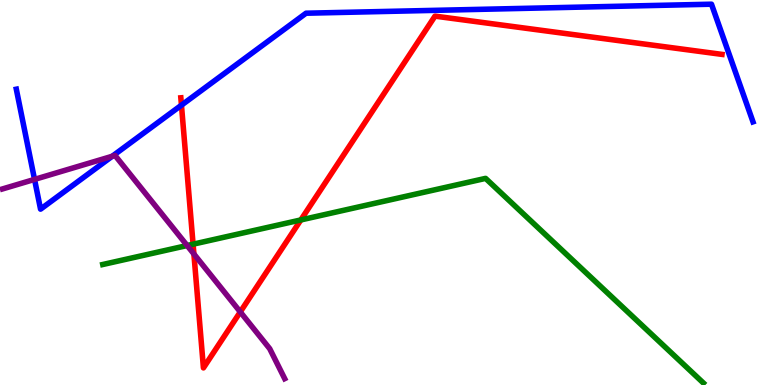[{'lines': ['blue', 'red'], 'intersections': [{'x': 2.34, 'y': 7.27}]}, {'lines': ['green', 'red'], 'intersections': [{'x': 2.49, 'y': 3.66}, {'x': 3.88, 'y': 4.29}]}, {'lines': ['purple', 'red'], 'intersections': [{'x': 2.5, 'y': 3.4}, {'x': 3.1, 'y': 1.9}]}, {'lines': ['blue', 'green'], 'intersections': []}, {'lines': ['blue', 'purple'], 'intersections': [{'x': 0.446, 'y': 5.34}, {'x': 1.45, 'y': 5.94}]}, {'lines': ['green', 'purple'], 'intersections': [{'x': 2.41, 'y': 3.62}]}]